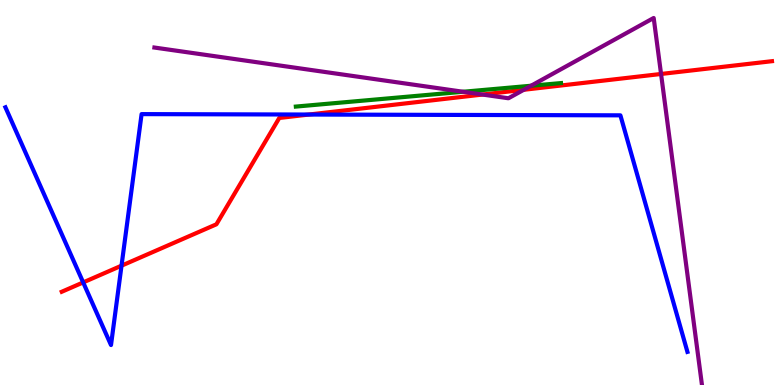[{'lines': ['blue', 'red'], 'intersections': [{'x': 1.07, 'y': 2.66}, {'x': 1.57, 'y': 3.1}, {'x': 3.99, 'y': 7.02}]}, {'lines': ['green', 'red'], 'intersections': []}, {'lines': ['purple', 'red'], 'intersections': [{'x': 6.23, 'y': 7.54}, {'x': 6.76, 'y': 7.67}, {'x': 8.53, 'y': 8.08}]}, {'lines': ['blue', 'green'], 'intersections': []}, {'lines': ['blue', 'purple'], 'intersections': []}, {'lines': ['green', 'purple'], 'intersections': [{'x': 5.98, 'y': 7.62}, {'x': 6.85, 'y': 7.77}]}]